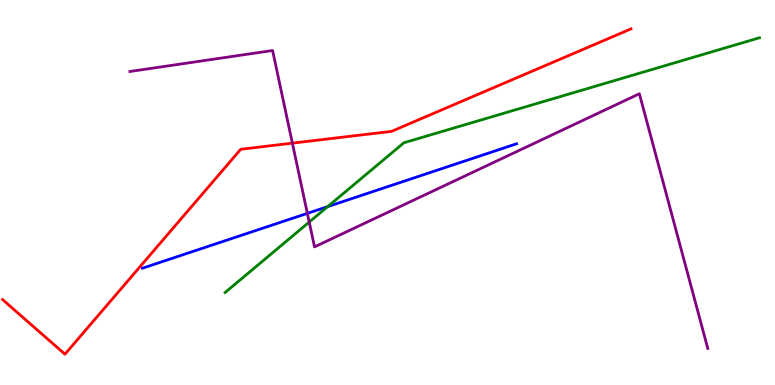[{'lines': ['blue', 'red'], 'intersections': []}, {'lines': ['green', 'red'], 'intersections': []}, {'lines': ['purple', 'red'], 'intersections': [{'x': 3.77, 'y': 6.28}]}, {'lines': ['blue', 'green'], 'intersections': [{'x': 4.23, 'y': 4.63}]}, {'lines': ['blue', 'purple'], 'intersections': [{'x': 3.97, 'y': 4.46}]}, {'lines': ['green', 'purple'], 'intersections': [{'x': 3.99, 'y': 4.23}]}]